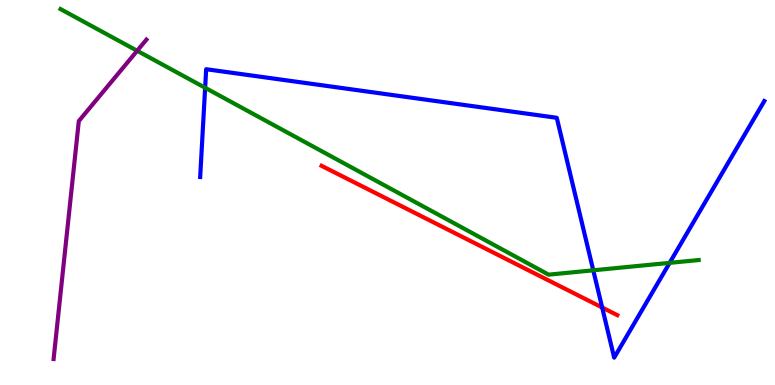[{'lines': ['blue', 'red'], 'intersections': [{'x': 7.77, 'y': 2.01}]}, {'lines': ['green', 'red'], 'intersections': []}, {'lines': ['purple', 'red'], 'intersections': []}, {'lines': ['blue', 'green'], 'intersections': [{'x': 2.65, 'y': 7.72}, {'x': 7.66, 'y': 2.98}, {'x': 8.64, 'y': 3.17}]}, {'lines': ['blue', 'purple'], 'intersections': []}, {'lines': ['green', 'purple'], 'intersections': [{'x': 1.77, 'y': 8.68}]}]